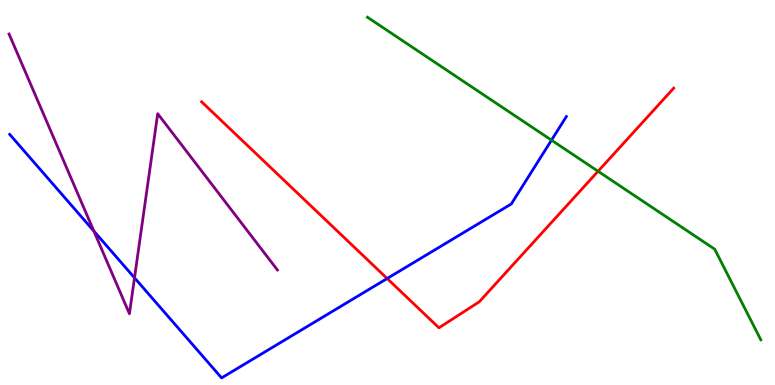[{'lines': ['blue', 'red'], 'intersections': [{'x': 5.0, 'y': 2.77}]}, {'lines': ['green', 'red'], 'intersections': [{'x': 7.72, 'y': 5.55}]}, {'lines': ['purple', 'red'], 'intersections': []}, {'lines': ['blue', 'green'], 'intersections': [{'x': 7.12, 'y': 6.36}]}, {'lines': ['blue', 'purple'], 'intersections': [{'x': 1.21, 'y': 4.0}, {'x': 1.74, 'y': 2.78}]}, {'lines': ['green', 'purple'], 'intersections': []}]